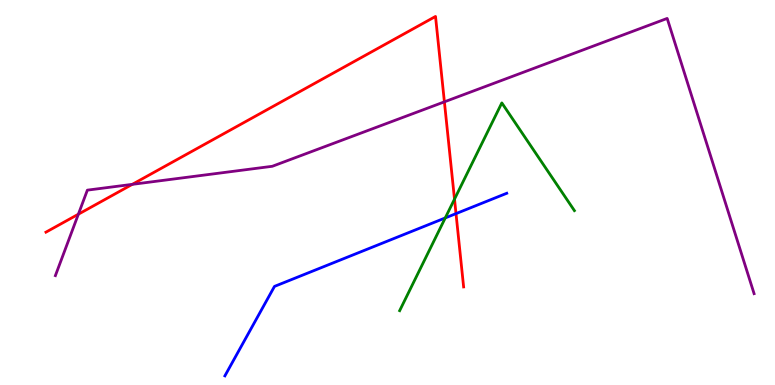[{'lines': ['blue', 'red'], 'intersections': [{'x': 5.88, 'y': 4.45}]}, {'lines': ['green', 'red'], 'intersections': [{'x': 5.86, 'y': 4.83}]}, {'lines': ['purple', 'red'], 'intersections': [{'x': 1.01, 'y': 4.44}, {'x': 1.71, 'y': 5.21}, {'x': 5.73, 'y': 7.35}]}, {'lines': ['blue', 'green'], 'intersections': [{'x': 5.75, 'y': 4.34}]}, {'lines': ['blue', 'purple'], 'intersections': []}, {'lines': ['green', 'purple'], 'intersections': []}]